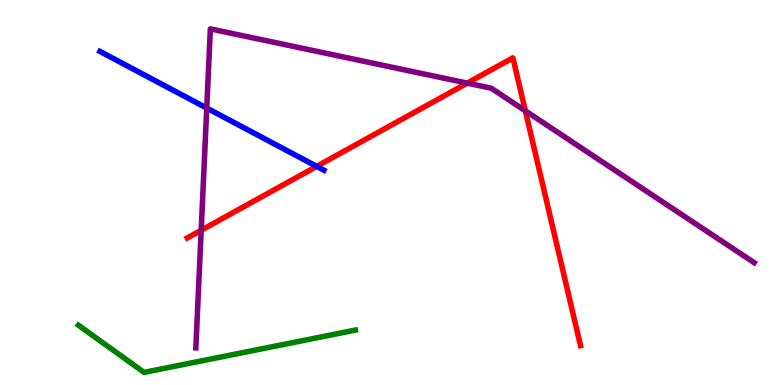[{'lines': ['blue', 'red'], 'intersections': [{'x': 4.09, 'y': 5.68}]}, {'lines': ['green', 'red'], 'intersections': []}, {'lines': ['purple', 'red'], 'intersections': [{'x': 2.6, 'y': 4.02}, {'x': 6.03, 'y': 7.84}, {'x': 6.78, 'y': 7.12}]}, {'lines': ['blue', 'green'], 'intersections': []}, {'lines': ['blue', 'purple'], 'intersections': [{'x': 2.67, 'y': 7.19}]}, {'lines': ['green', 'purple'], 'intersections': []}]